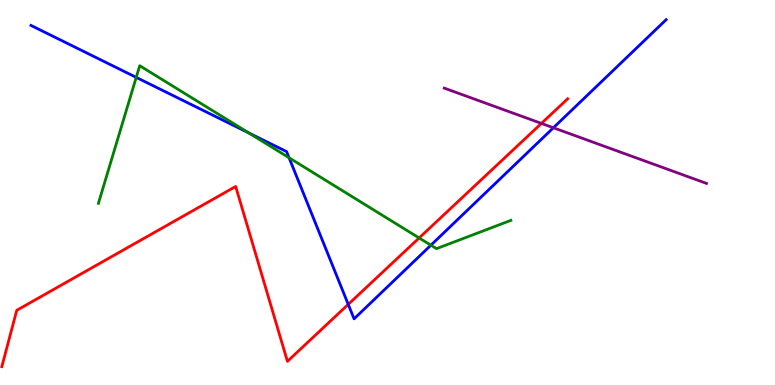[{'lines': ['blue', 'red'], 'intersections': [{'x': 4.49, 'y': 2.09}]}, {'lines': ['green', 'red'], 'intersections': [{'x': 5.41, 'y': 3.82}]}, {'lines': ['purple', 'red'], 'intersections': [{'x': 6.99, 'y': 6.79}]}, {'lines': ['blue', 'green'], 'intersections': [{'x': 1.76, 'y': 7.99}, {'x': 3.21, 'y': 6.55}, {'x': 3.73, 'y': 5.9}, {'x': 5.56, 'y': 3.63}]}, {'lines': ['blue', 'purple'], 'intersections': [{'x': 7.14, 'y': 6.68}]}, {'lines': ['green', 'purple'], 'intersections': []}]